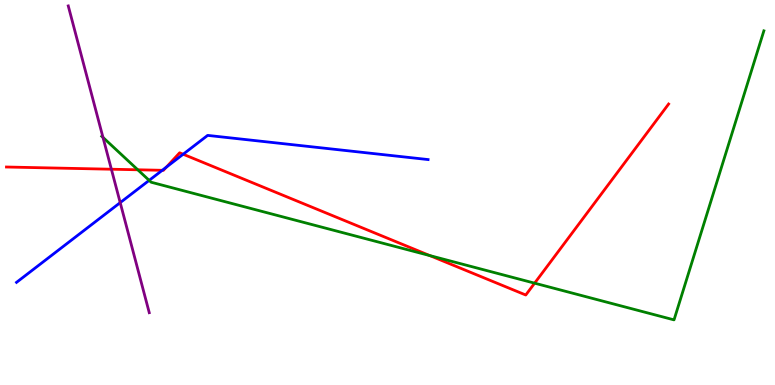[{'lines': ['blue', 'red'], 'intersections': [{'x': 2.09, 'y': 5.58}, {'x': 2.15, 'y': 5.66}, {'x': 2.36, 'y': 5.99}]}, {'lines': ['green', 'red'], 'intersections': [{'x': 1.78, 'y': 5.59}, {'x': 5.55, 'y': 3.36}, {'x': 6.9, 'y': 2.64}]}, {'lines': ['purple', 'red'], 'intersections': [{'x': 1.44, 'y': 5.6}]}, {'lines': ['blue', 'green'], 'intersections': [{'x': 1.92, 'y': 5.31}]}, {'lines': ['blue', 'purple'], 'intersections': [{'x': 1.55, 'y': 4.74}]}, {'lines': ['green', 'purple'], 'intersections': [{'x': 1.33, 'y': 6.43}]}]